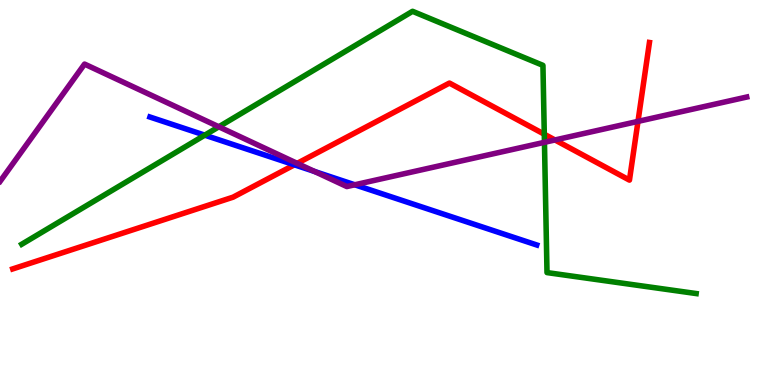[{'lines': ['blue', 'red'], 'intersections': [{'x': 3.8, 'y': 5.72}]}, {'lines': ['green', 'red'], 'intersections': [{'x': 7.02, 'y': 6.51}]}, {'lines': ['purple', 'red'], 'intersections': [{'x': 3.83, 'y': 5.76}, {'x': 7.16, 'y': 6.36}, {'x': 8.23, 'y': 6.85}]}, {'lines': ['blue', 'green'], 'intersections': [{'x': 2.64, 'y': 6.49}]}, {'lines': ['blue', 'purple'], 'intersections': [{'x': 4.06, 'y': 5.55}, {'x': 4.58, 'y': 5.2}]}, {'lines': ['green', 'purple'], 'intersections': [{'x': 2.82, 'y': 6.71}, {'x': 7.03, 'y': 6.3}]}]